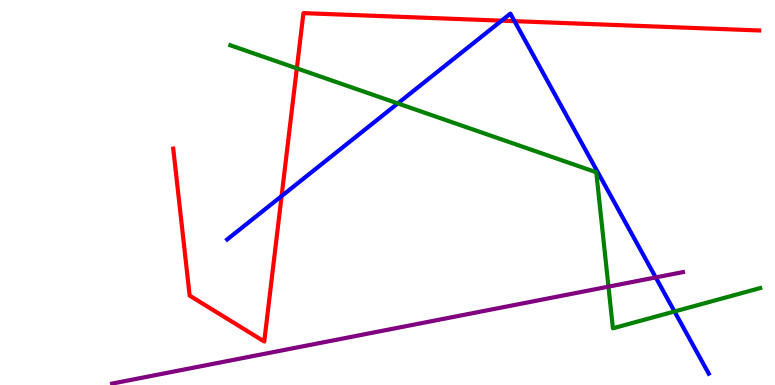[{'lines': ['blue', 'red'], 'intersections': [{'x': 3.63, 'y': 4.91}, {'x': 6.47, 'y': 9.46}, {'x': 6.64, 'y': 9.45}]}, {'lines': ['green', 'red'], 'intersections': [{'x': 3.83, 'y': 8.22}]}, {'lines': ['purple', 'red'], 'intersections': []}, {'lines': ['blue', 'green'], 'intersections': [{'x': 5.13, 'y': 7.31}, {'x': 8.7, 'y': 1.91}]}, {'lines': ['blue', 'purple'], 'intersections': [{'x': 8.46, 'y': 2.79}]}, {'lines': ['green', 'purple'], 'intersections': [{'x': 7.85, 'y': 2.55}]}]